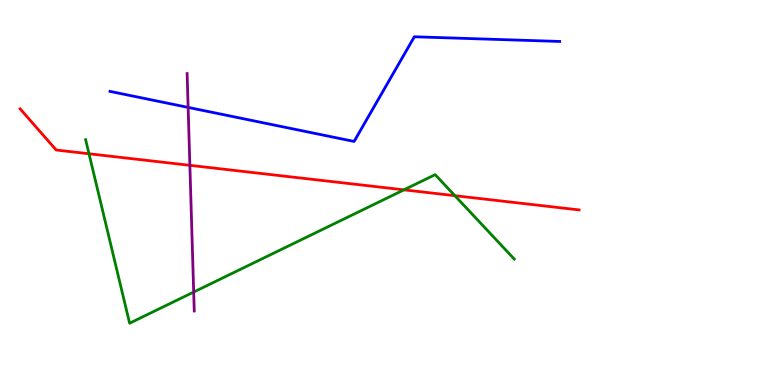[{'lines': ['blue', 'red'], 'intersections': []}, {'lines': ['green', 'red'], 'intersections': [{'x': 1.15, 'y': 6.01}, {'x': 5.21, 'y': 5.07}, {'x': 5.87, 'y': 4.92}]}, {'lines': ['purple', 'red'], 'intersections': [{'x': 2.45, 'y': 5.71}]}, {'lines': ['blue', 'green'], 'intersections': []}, {'lines': ['blue', 'purple'], 'intersections': [{'x': 2.43, 'y': 7.21}]}, {'lines': ['green', 'purple'], 'intersections': [{'x': 2.5, 'y': 2.41}]}]